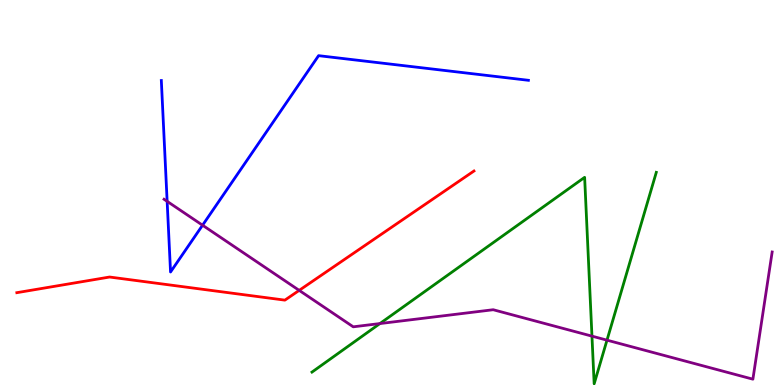[{'lines': ['blue', 'red'], 'intersections': []}, {'lines': ['green', 'red'], 'intersections': []}, {'lines': ['purple', 'red'], 'intersections': [{'x': 3.86, 'y': 2.46}]}, {'lines': ['blue', 'green'], 'intersections': []}, {'lines': ['blue', 'purple'], 'intersections': [{'x': 2.16, 'y': 4.77}, {'x': 2.61, 'y': 4.15}]}, {'lines': ['green', 'purple'], 'intersections': [{'x': 4.9, 'y': 1.6}, {'x': 7.64, 'y': 1.27}, {'x': 7.83, 'y': 1.16}]}]